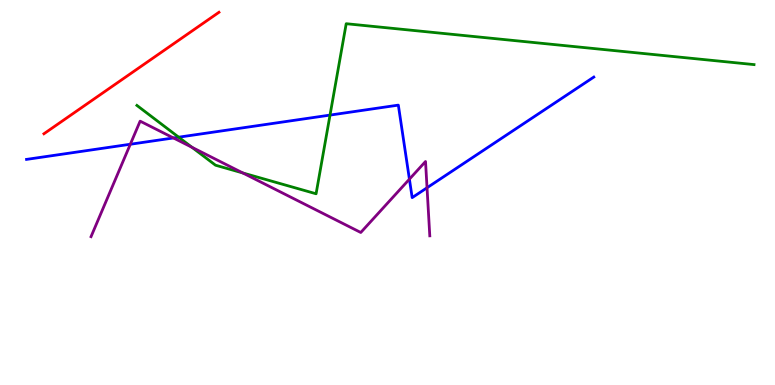[{'lines': ['blue', 'red'], 'intersections': []}, {'lines': ['green', 'red'], 'intersections': []}, {'lines': ['purple', 'red'], 'intersections': []}, {'lines': ['blue', 'green'], 'intersections': [{'x': 2.31, 'y': 6.44}, {'x': 4.26, 'y': 7.01}]}, {'lines': ['blue', 'purple'], 'intersections': [{'x': 1.68, 'y': 6.25}, {'x': 2.24, 'y': 6.42}, {'x': 5.28, 'y': 5.35}, {'x': 5.51, 'y': 5.12}]}, {'lines': ['green', 'purple'], 'intersections': [{'x': 2.48, 'y': 6.17}, {'x': 3.13, 'y': 5.51}]}]